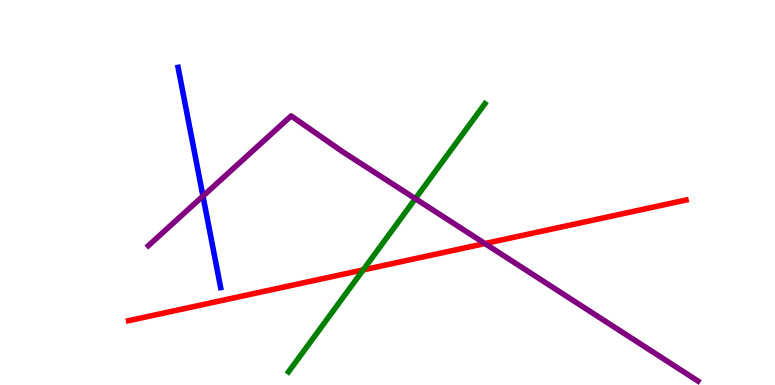[{'lines': ['blue', 'red'], 'intersections': []}, {'lines': ['green', 'red'], 'intersections': [{'x': 4.69, 'y': 2.99}]}, {'lines': ['purple', 'red'], 'intersections': [{'x': 6.26, 'y': 3.67}]}, {'lines': ['blue', 'green'], 'intersections': []}, {'lines': ['blue', 'purple'], 'intersections': [{'x': 2.62, 'y': 4.91}]}, {'lines': ['green', 'purple'], 'intersections': [{'x': 5.36, 'y': 4.84}]}]